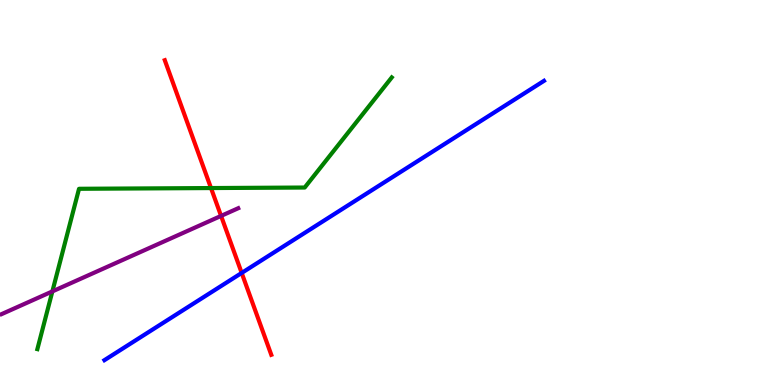[{'lines': ['blue', 'red'], 'intersections': [{'x': 3.12, 'y': 2.91}]}, {'lines': ['green', 'red'], 'intersections': [{'x': 2.72, 'y': 5.12}]}, {'lines': ['purple', 'red'], 'intersections': [{'x': 2.85, 'y': 4.39}]}, {'lines': ['blue', 'green'], 'intersections': []}, {'lines': ['blue', 'purple'], 'intersections': []}, {'lines': ['green', 'purple'], 'intersections': [{'x': 0.676, 'y': 2.43}]}]